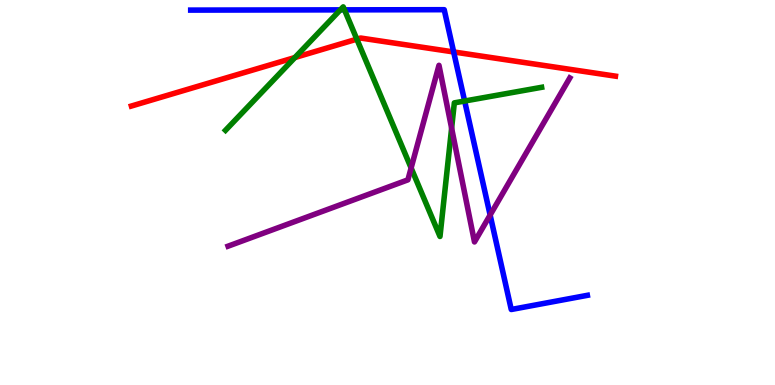[{'lines': ['blue', 'red'], 'intersections': [{'x': 5.85, 'y': 8.65}]}, {'lines': ['green', 'red'], 'intersections': [{'x': 3.81, 'y': 8.51}, {'x': 4.6, 'y': 8.98}]}, {'lines': ['purple', 'red'], 'intersections': []}, {'lines': ['blue', 'green'], 'intersections': [{'x': 4.39, 'y': 9.74}, {'x': 4.44, 'y': 9.74}, {'x': 6.0, 'y': 7.38}]}, {'lines': ['blue', 'purple'], 'intersections': [{'x': 6.32, 'y': 4.42}]}, {'lines': ['green', 'purple'], 'intersections': [{'x': 5.3, 'y': 5.64}, {'x': 5.83, 'y': 6.67}]}]